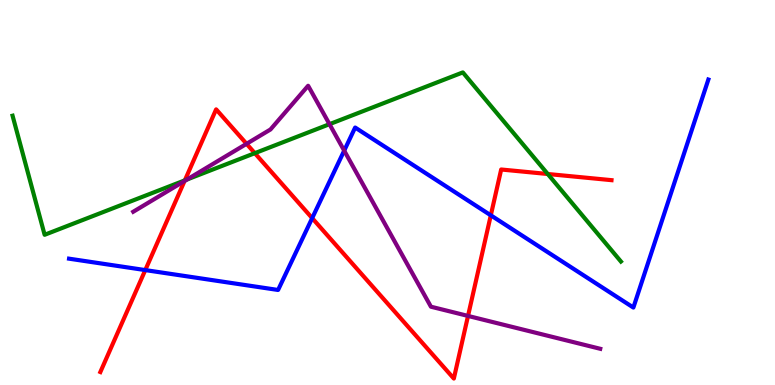[{'lines': ['blue', 'red'], 'intersections': [{'x': 1.87, 'y': 2.98}, {'x': 4.03, 'y': 4.33}, {'x': 6.33, 'y': 4.41}]}, {'lines': ['green', 'red'], 'intersections': [{'x': 2.39, 'y': 5.32}, {'x': 3.29, 'y': 6.02}, {'x': 7.07, 'y': 5.48}]}, {'lines': ['purple', 'red'], 'intersections': [{'x': 2.38, 'y': 5.3}, {'x': 3.18, 'y': 6.26}, {'x': 6.04, 'y': 1.79}]}, {'lines': ['blue', 'green'], 'intersections': []}, {'lines': ['blue', 'purple'], 'intersections': [{'x': 4.44, 'y': 6.09}]}, {'lines': ['green', 'purple'], 'intersections': [{'x': 2.41, 'y': 5.34}, {'x': 4.25, 'y': 6.77}]}]